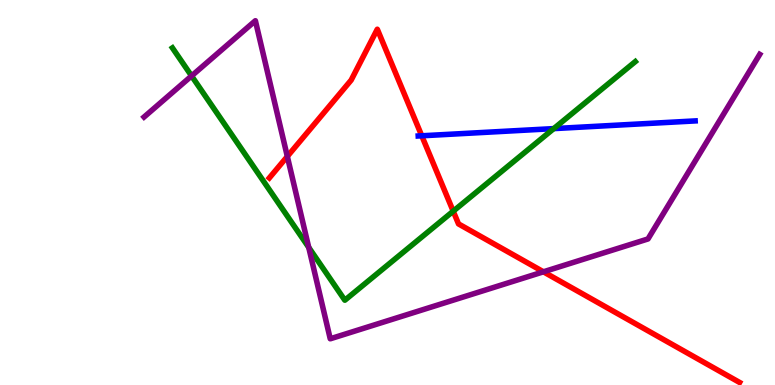[{'lines': ['blue', 'red'], 'intersections': [{'x': 5.44, 'y': 6.47}]}, {'lines': ['green', 'red'], 'intersections': [{'x': 5.85, 'y': 4.51}]}, {'lines': ['purple', 'red'], 'intersections': [{'x': 3.71, 'y': 5.94}, {'x': 7.01, 'y': 2.94}]}, {'lines': ['blue', 'green'], 'intersections': [{'x': 7.15, 'y': 6.66}]}, {'lines': ['blue', 'purple'], 'intersections': []}, {'lines': ['green', 'purple'], 'intersections': [{'x': 2.47, 'y': 8.03}, {'x': 3.98, 'y': 3.57}]}]